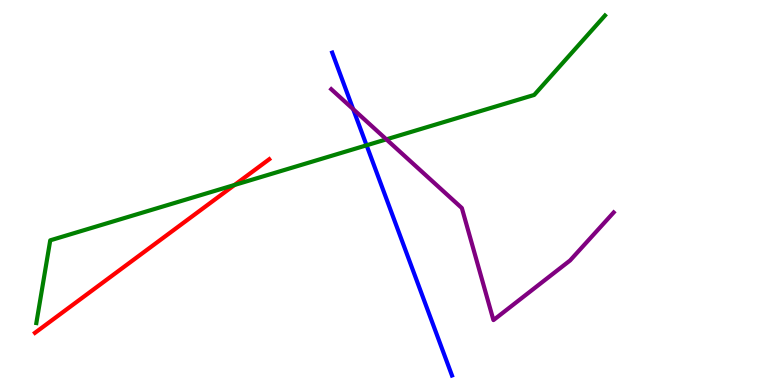[{'lines': ['blue', 'red'], 'intersections': []}, {'lines': ['green', 'red'], 'intersections': [{'x': 3.03, 'y': 5.2}]}, {'lines': ['purple', 'red'], 'intersections': []}, {'lines': ['blue', 'green'], 'intersections': [{'x': 4.73, 'y': 6.23}]}, {'lines': ['blue', 'purple'], 'intersections': [{'x': 4.56, 'y': 7.17}]}, {'lines': ['green', 'purple'], 'intersections': [{'x': 4.99, 'y': 6.38}]}]